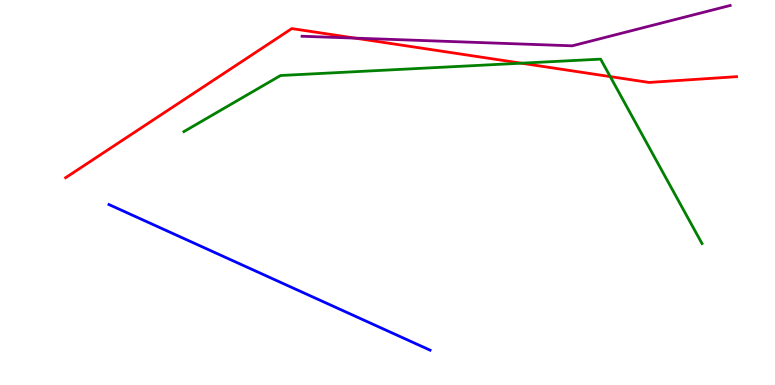[{'lines': ['blue', 'red'], 'intersections': []}, {'lines': ['green', 'red'], 'intersections': [{'x': 6.73, 'y': 8.36}, {'x': 7.87, 'y': 8.01}]}, {'lines': ['purple', 'red'], 'intersections': [{'x': 4.58, 'y': 9.01}]}, {'lines': ['blue', 'green'], 'intersections': []}, {'lines': ['blue', 'purple'], 'intersections': []}, {'lines': ['green', 'purple'], 'intersections': []}]